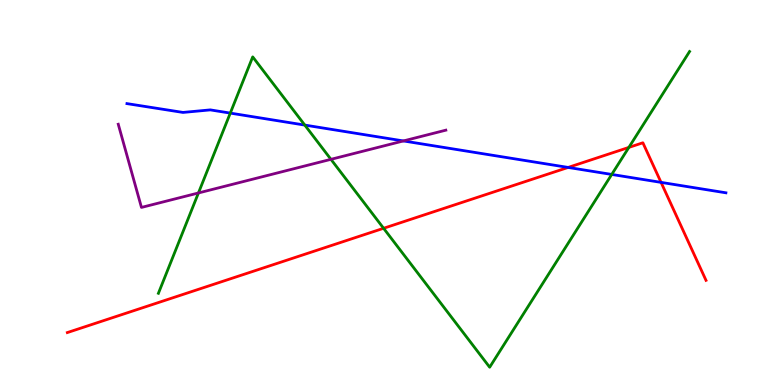[{'lines': ['blue', 'red'], 'intersections': [{'x': 7.33, 'y': 5.65}, {'x': 8.53, 'y': 5.26}]}, {'lines': ['green', 'red'], 'intersections': [{'x': 4.95, 'y': 4.07}, {'x': 8.11, 'y': 6.17}]}, {'lines': ['purple', 'red'], 'intersections': []}, {'lines': ['blue', 'green'], 'intersections': [{'x': 2.97, 'y': 7.06}, {'x': 3.93, 'y': 6.75}, {'x': 7.89, 'y': 5.47}]}, {'lines': ['blue', 'purple'], 'intersections': [{'x': 5.21, 'y': 6.34}]}, {'lines': ['green', 'purple'], 'intersections': [{'x': 2.56, 'y': 4.99}, {'x': 4.27, 'y': 5.86}]}]